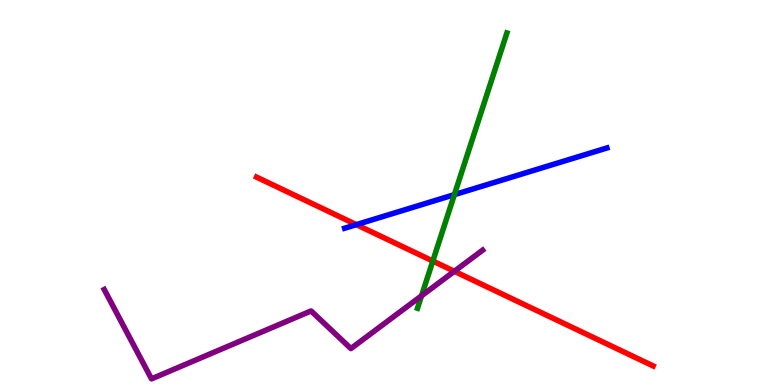[{'lines': ['blue', 'red'], 'intersections': [{'x': 4.6, 'y': 4.17}]}, {'lines': ['green', 'red'], 'intersections': [{'x': 5.58, 'y': 3.22}]}, {'lines': ['purple', 'red'], 'intersections': [{'x': 5.86, 'y': 2.95}]}, {'lines': ['blue', 'green'], 'intersections': [{'x': 5.86, 'y': 4.94}]}, {'lines': ['blue', 'purple'], 'intersections': []}, {'lines': ['green', 'purple'], 'intersections': [{'x': 5.44, 'y': 2.32}]}]